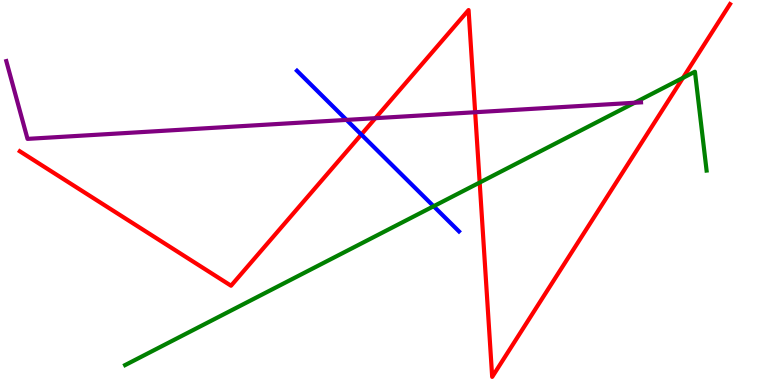[{'lines': ['blue', 'red'], 'intersections': [{'x': 4.66, 'y': 6.51}]}, {'lines': ['green', 'red'], 'intersections': [{'x': 6.19, 'y': 5.26}, {'x': 8.81, 'y': 7.98}]}, {'lines': ['purple', 'red'], 'intersections': [{'x': 4.84, 'y': 6.93}, {'x': 6.13, 'y': 7.08}]}, {'lines': ['blue', 'green'], 'intersections': [{'x': 5.6, 'y': 4.64}]}, {'lines': ['blue', 'purple'], 'intersections': [{'x': 4.47, 'y': 6.89}]}, {'lines': ['green', 'purple'], 'intersections': [{'x': 8.19, 'y': 7.33}]}]